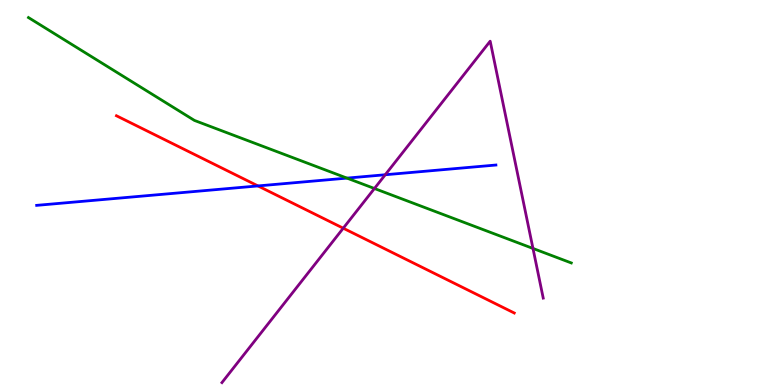[{'lines': ['blue', 'red'], 'intersections': [{'x': 3.33, 'y': 5.17}]}, {'lines': ['green', 'red'], 'intersections': []}, {'lines': ['purple', 'red'], 'intersections': [{'x': 4.43, 'y': 4.07}]}, {'lines': ['blue', 'green'], 'intersections': [{'x': 4.48, 'y': 5.37}]}, {'lines': ['blue', 'purple'], 'intersections': [{'x': 4.97, 'y': 5.46}]}, {'lines': ['green', 'purple'], 'intersections': [{'x': 4.83, 'y': 5.1}, {'x': 6.88, 'y': 3.55}]}]